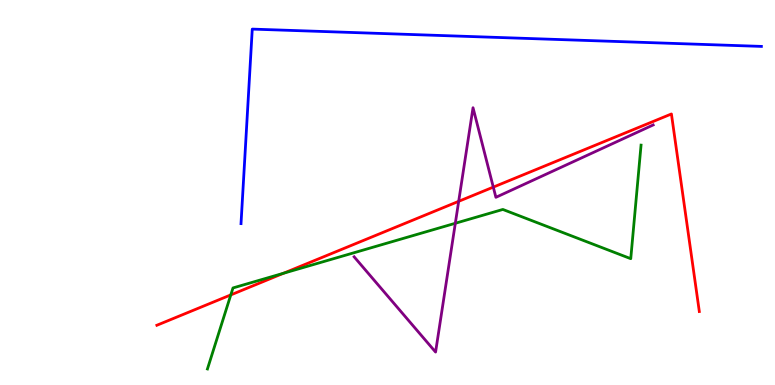[{'lines': ['blue', 'red'], 'intersections': []}, {'lines': ['green', 'red'], 'intersections': [{'x': 2.98, 'y': 2.34}, {'x': 3.66, 'y': 2.9}]}, {'lines': ['purple', 'red'], 'intersections': [{'x': 5.92, 'y': 4.77}, {'x': 6.37, 'y': 5.14}]}, {'lines': ['blue', 'green'], 'intersections': []}, {'lines': ['blue', 'purple'], 'intersections': []}, {'lines': ['green', 'purple'], 'intersections': [{'x': 5.88, 'y': 4.2}]}]